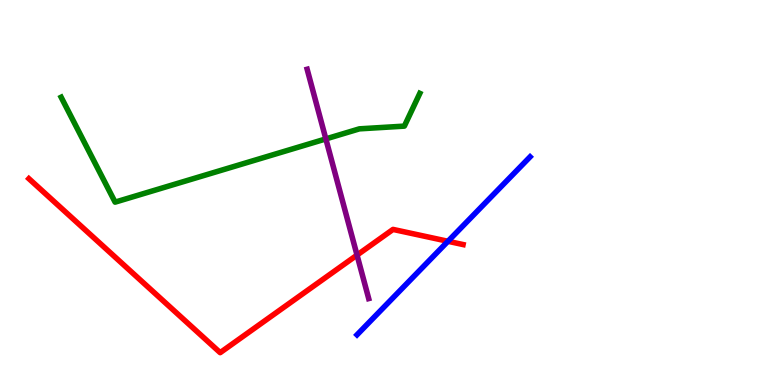[{'lines': ['blue', 'red'], 'intersections': [{'x': 5.78, 'y': 3.73}]}, {'lines': ['green', 'red'], 'intersections': []}, {'lines': ['purple', 'red'], 'intersections': [{'x': 4.61, 'y': 3.37}]}, {'lines': ['blue', 'green'], 'intersections': []}, {'lines': ['blue', 'purple'], 'intersections': []}, {'lines': ['green', 'purple'], 'intersections': [{'x': 4.2, 'y': 6.39}]}]